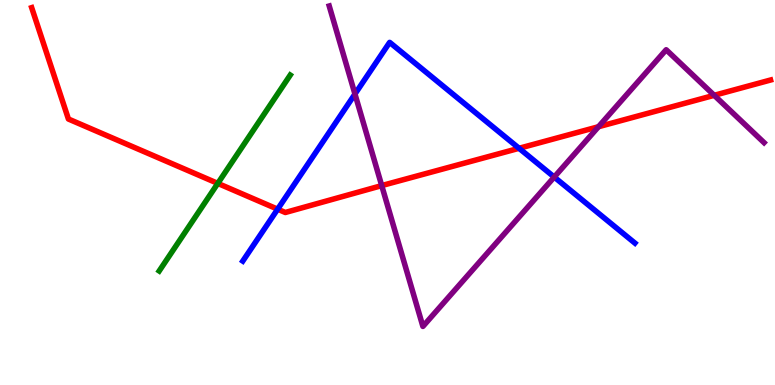[{'lines': ['blue', 'red'], 'intersections': [{'x': 3.58, 'y': 4.57}, {'x': 6.7, 'y': 6.15}]}, {'lines': ['green', 'red'], 'intersections': [{'x': 2.81, 'y': 5.24}]}, {'lines': ['purple', 'red'], 'intersections': [{'x': 4.93, 'y': 5.18}, {'x': 7.72, 'y': 6.71}, {'x': 9.22, 'y': 7.52}]}, {'lines': ['blue', 'green'], 'intersections': []}, {'lines': ['blue', 'purple'], 'intersections': [{'x': 4.58, 'y': 7.56}, {'x': 7.15, 'y': 5.4}]}, {'lines': ['green', 'purple'], 'intersections': []}]